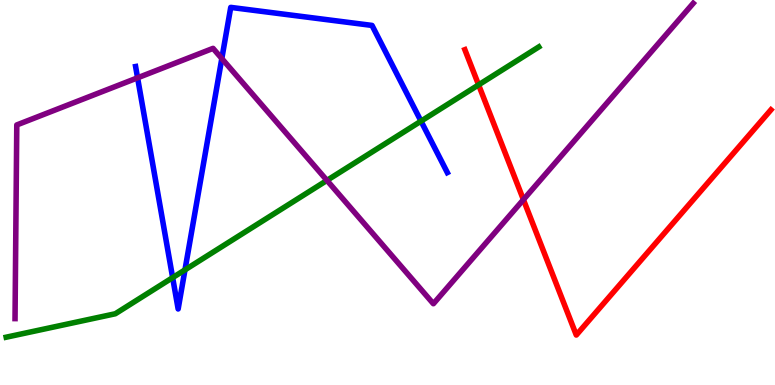[{'lines': ['blue', 'red'], 'intersections': []}, {'lines': ['green', 'red'], 'intersections': [{'x': 6.18, 'y': 7.8}]}, {'lines': ['purple', 'red'], 'intersections': [{'x': 6.75, 'y': 4.81}]}, {'lines': ['blue', 'green'], 'intersections': [{'x': 2.23, 'y': 2.79}, {'x': 2.39, 'y': 2.99}, {'x': 5.43, 'y': 6.85}]}, {'lines': ['blue', 'purple'], 'intersections': [{'x': 1.78, 'y': 7.98}, {'x': 2.86, 'y': 8.48}]}, {'lines': ['green', 'purple'], 'intersections': [{'x': 4.22, 'y': 5.31}]}]